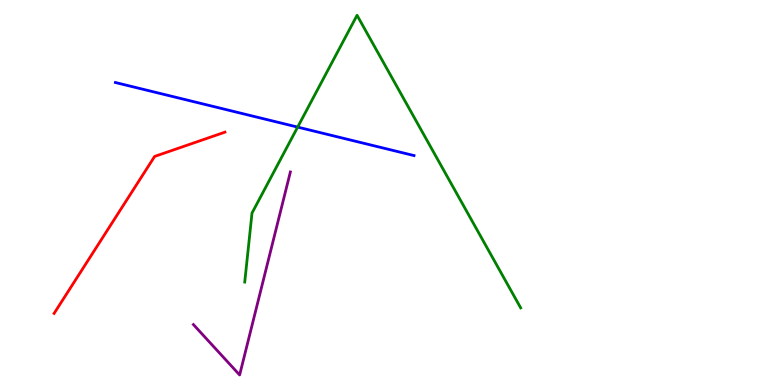[{'lines': ['blue', 'red'], 'intersections': []}, {'lines': ['green', 'red'], 'intersections': []}, {'lines': ['purple', 'red'], 'intersections': []}, {'lines': ['blue', 'green'], 'intersections': [{'x': 3.84, 'y': 6.7}]}, {'lines': ['blue', 'purple'], 'intersections': []}, {'lines': ['green', 'purple'], 'intersections': []}]